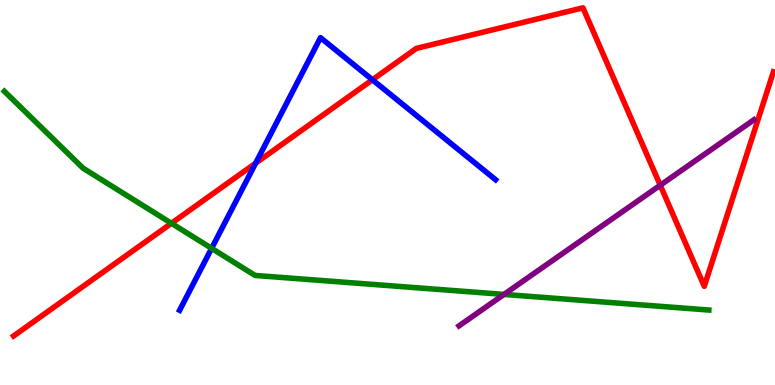[{'lines': ['blue', 'red'], 'intersections': [{'x': 3.3, 'y': 5.76}, {'x': 4.81, 'y': 7.93}]}, {'lines': ['green', 'red'], 'intersections': [{'x': 2.21, 'y': 4.2}]}, {'lines': ['purple', 'red'], 'intersections': [{'x': 8.52, 'y': 5.19}]}, {'lines': ['blue', 'green'], 'intersections': [{'x': 2.73, 'y': 3.55}]}, {'lines': ['blue', 'purple'], 'intersections': []}, {'lines': ['green', 'purple'], 'intersections': [{'x': 6.5, 'y': 2.35}]}]